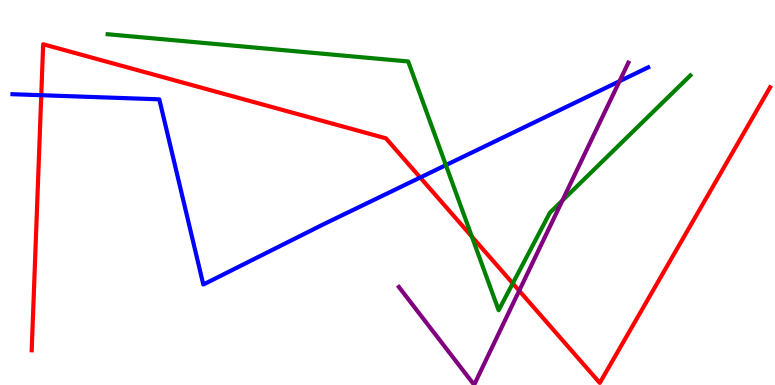[{'lines': ['blue', 'red'], 'intersections': [{'x': 0.532, 'y': 7.53}, {'x': 5.42, 'y': 5.39}]}, {'lines': ['green', 'red'], 'intersections': [{'x': 6.09, 'y': 3.85}, {'x': 6.62, 'y': 2.64}]}, {'lines': ['purple', 'red'], 'intersections': [{'x': 6.7, 'y': 2.45}]}, {'lines': ['blue', 'green'], 'intersections': [{'x': 5.75, 'y': 5.71}]}, {'lines': ['blue', 'purple'], 'intersections': [{'x': 7.99, 'y': 7.89}]}, {'lines': ['green', 'purple'], 'intersections': [{'x': 7.26, 'y': 4.79}]}]